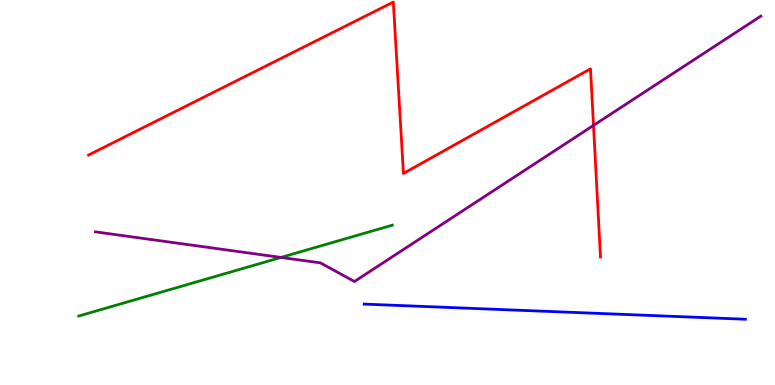[{'lines': ['blue', 'red'], 'intersections': []}, {'lines': ['green', 'red'], 'intersections': []}, {'lines': ['purple', 'red'], 'intersections': [{'x': 7.66, 'y': 6.74}]}, {'lines': ['blue', 'green'], 'intersections': []}, {'lines': ['blue', 'purple'], 'intersections': []}, {'lines': ['green', 'purple'], 'intersections': [{'x': 3.63, 'y': 3.31}]}]